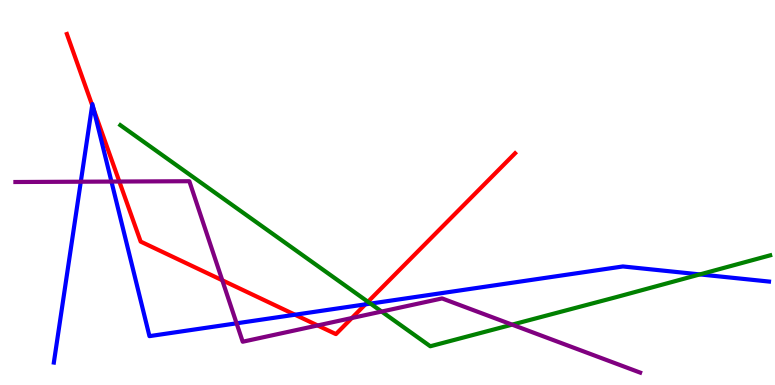[{'lines': ['blue', 'red'], 'intersections': [{'x': 1.19, 'y': 7.27}, {'x': 1.21, 'y': 7.16}, {'x': 3.81, 'y': 1.83}, {'x': 4.71, 'y': 2.09}]}, {'lines': ['green', 'red'], 'intersections': [{'x': 4.75, 'y': 2.16}]}, {'lines': ['purple', 'red'], 'intersections': [{'x': 1.54, 'y': 5.28}, {'x': 2.87, 'y': 2.72}, {'x': 4.1, 'y': 1.55}, {'x': 4.54, 'y': 1.74}]}, {'lines': ['blue', 'green'], 'intersections': [{'x': 4.78, 'y': 2.11}, {'x': 9.03, 'y': 2.87}]}, {'lines': ['blue', 'purple'], 'intersections': [{'x': 1.04, 'y': 5.28}, {'x': 1.44, 'y': 5.28}, {'x': 3.05, 'y': 1.6}]}, {'lines': ['green', 'purple'], 'intersections': [{'x': 4.92, 'y': 1.91}, {'x': 6.61, 'y': 1.57}]}]